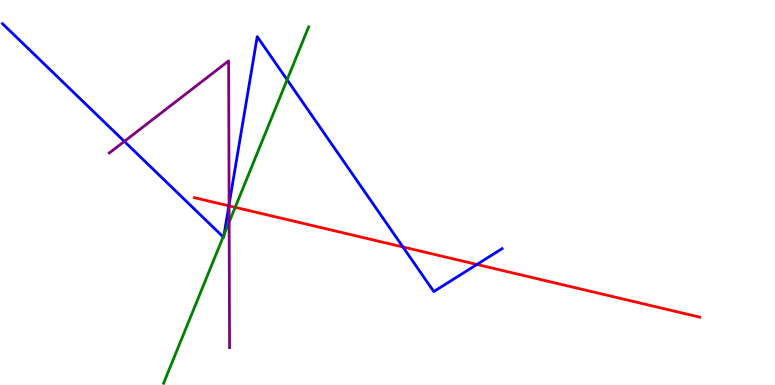[{'lines': ['blue', 'red'], 'intersections': [{'x': 2.95, 'y': 4.65}, {'x': 5.2, 'y': 3.59}, {'x': 6.15, 'y': 3.13}]}, {'lines': ['green', 'red'], 'intersections': [{'x': 3.03, 'y': 4.62}]}, {'lines': ['purple', 'red'], 'intersections': [{'x': 2.96, 'y': 4.65}]}, {'lines': ['blue', 'green'], 'intersections': [{'x': 2.88, 'y': 3.85}, {'x': 2.89, 'y': 3.9}, {'x': 3.7, 'y': 7.93}]}, {'lines': ['blue', 'purple'], 'intersections': [{'x': 1.6, 'y': 6.33}, {'x': 2.96, 'y': 4.69}]}, {'lines': ['green', 'purple'], 'intersections': [{'x': 2.96, 'y': 4.23}]}]